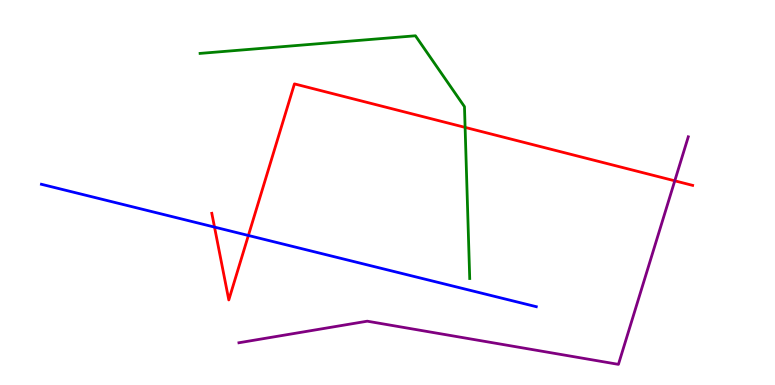[{'lines': ['blue', 'red'], 'intersections': [{'x': 2.77, 'y': 4.1}, {'x': 3.2, 'y': 3.88}]}, {'lines': ['green', 'red'], 'intersections': [{'x': 6.0, 'y': 6.69}]}, {'lines': ['purple', 'red'], 'intersections': [{'x': 8.71, 'y': 5.3}]}, {'lines': ['blue', 'green'], 'intersections': []}, {'lines': ['blue', 'purple'], 'intersections': []}, {'lines': ['green', 'purple'], 'intersections': []}]